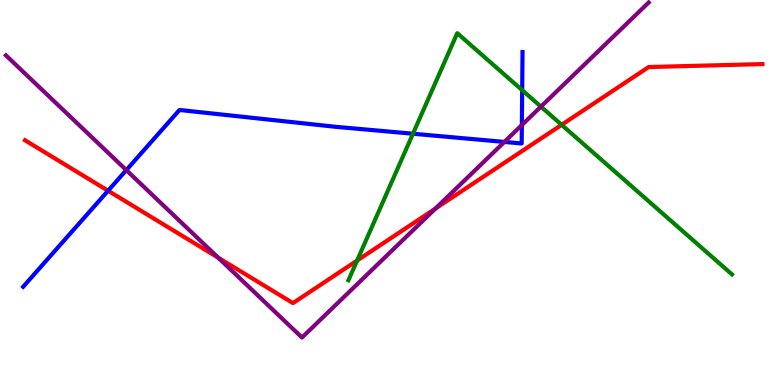[{'lines': ['blue', 'red'], 'intersections': [{'x': 1.39, 'y': 5.05}]}, {'lines': ['green', 'red'], 'intersections': [{'x': 4.61, 'y': 3.23}, {'x': 7.25, 'y': 6.76}]}, {'lines': ['purple', 'red'], 'intersections': [{'x': 2.82, 'y': 3.31}, {'x': 5.62, 'y': 4.58}]}, {'lines': ['blue', 'green'], 'intersections': [{'x': 5.33, 'y': 6.53}, {'x': 6.74, 'y': 7.66}]}, {'lines': ['blue', 'purple'], 'intersections': [{'x': 1.63, 'y': 5.58}, {'x': 6.51, 'y': 6.31}, {'x': 6.73, 'y': 6.75}]}, {'lines': ['green', 'purple'], 'intersections': [{'x': 6.98, 'y': 7.23}]}]